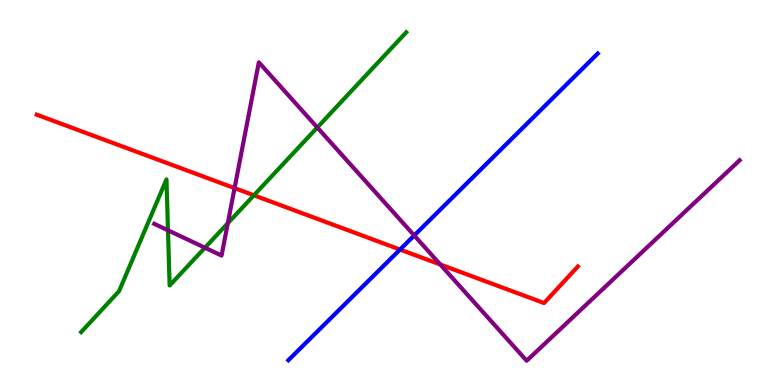[{'lines': ['blue', 'red'], 'intersections': [{'x': 5.16, 'y': 3.52}]}, {'lines': ['green', 'red'], 'intersections': [{'x': 3.28, 'y': 4.93}]}, {'lines': ['purple', 'red'], 'intersections': [{'x': 3.03, 'y': 5.11}, {'x': 5.68, 'y': 3.13}]}, {'lines': ['blue', 'green'], 'intersections': []}, {'lines': ['blue', 'purple'], 'intersections': [{'x': 5.34, 'y': 3.88}]}, {'lines': ['green', 'purple'], 'intersections': [{'x': 2.17, 'y': 4.02}, {'x': 2.64, 'y': 3.57}, {'x': 2.94, 'y': 4.2}, {'x': 4.09, 'y': 6.69}]}]